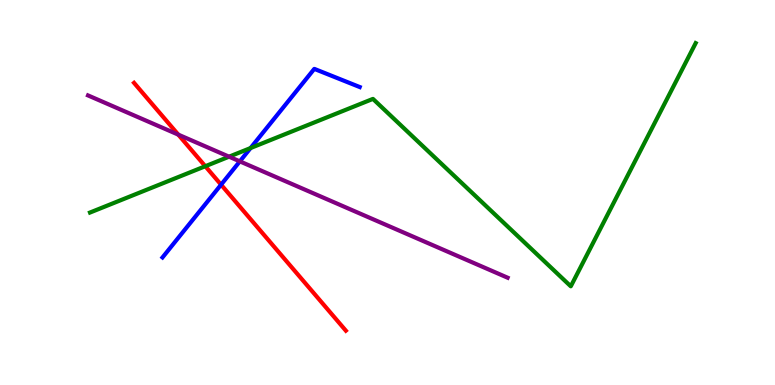[{'lines': ['blue', 'red'], 'intersections': [{'x': 2.85, 'y': 5.2}]}, {'lines': ['green', 'red'], 'intersections': [{'x': 2.65, 'y': 5.68}]}, {'lines': ['purple', 'red'], 'intersections': [{'x': 2.3, 'y': 6.5}]}, {'lines': ['blue', 'green'], 'intersections': [{'x': 3.23, 'y': 6.15}]}, {'lines': ['blue', 'purple'], 'intersections': [{'x': 3.09, 'y': 5.81}]}, {'lines': ['green', 'purple'], 'intersections': [{'x': 2.96, 'y': 5.93}]}]